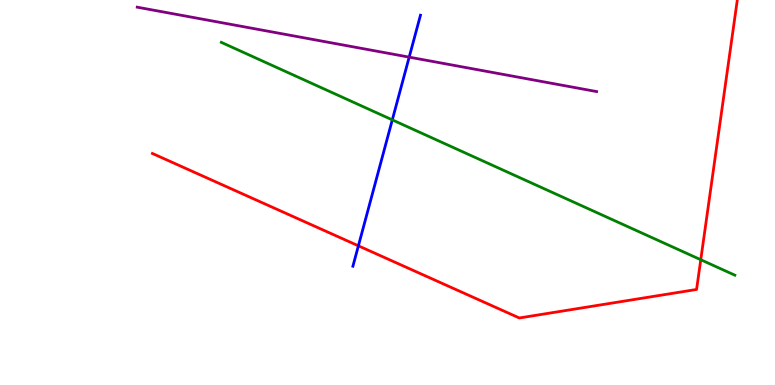[{'lines': ['blue', 'red'], 'intersections': [{'x': 4.62, 'y': 3.62}]}, {'lines': ['green', 'red'], 'intersections': [{'x': 9.04, 'y': 3.25}]}, {'lines': ['purple', 'red'], 'intersections': []}, {'lines': ['blue', 'green'], 'intersections': [{'x': 5.06, 'y': 6.89}]}, {'lines': ['blue', 'purple'], 'intersections': [{'x': 5.28, 'y': 8.52}]}, {'lines': ['green', 'purple'], 'intersections': []}]